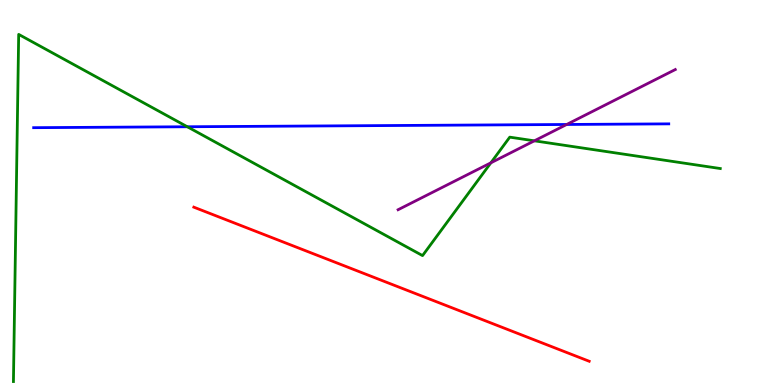[{'lines': ['blue', 'red'], 'intersections': []}, {'lines': ['green', 'red'], 'intersections': []}, {'lines': ['purple', 'red'], 'intersections': []}, {'lines': ['blue', 'green'], 'intersections': [{'x': 2.42, 'y': 6.71}]}, {'lines': ['blue', 'purple'], 'intersections': [{'x': 7.31, 'y': 6.77}]}, {'lines': ['green', 'purple'], 'intersections': [{'x': 6.33, 'y': 5.77}, {'x': 6.9, 'y': 6.34}]}]